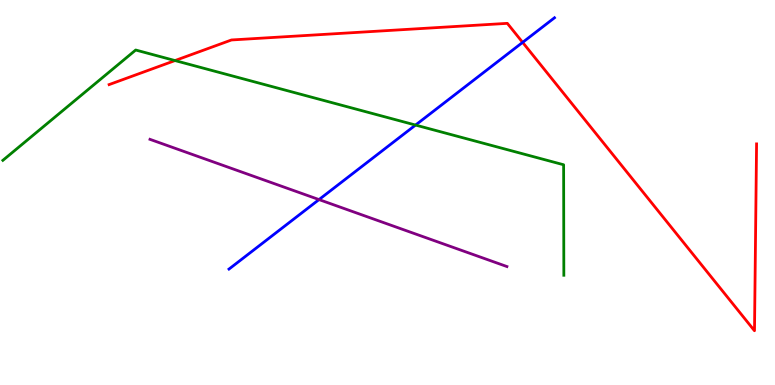[{'lines': ['blue', 'red'], 'intersections': [{'x': 6.74, 'y': 8.9}]}, {'lines': ['green', 'red'], 'intersections': [{'x': 2.26, 'y': 8.43}]}, {'lines': ['purple', 'red'], 'intersections': []}, {'lines': ['blue', 'green'], 'intersections': [{'x': 5.36, 'y': 6.75}]}, {'lines': ['blue', 'purple'], 'intersections': [{'x': 4.12, 'y': 4.82}]}, {'lines': ['green', 'purple'], 'intersections': []}]